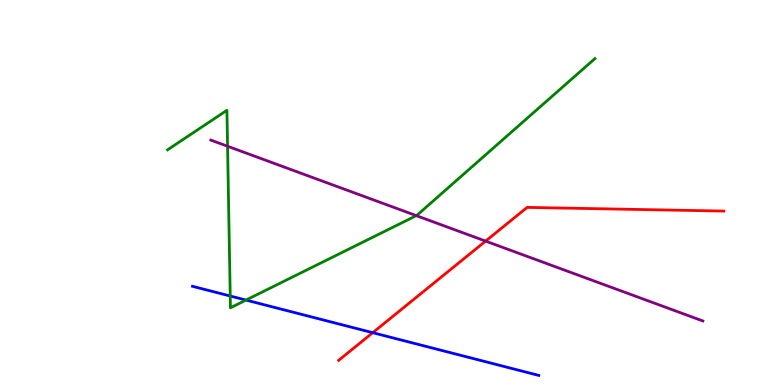[{'lines': ['blue', 'red'], 'intersections': [{'x': 4.81, 'y': 1.36}]}, {'lines': ['green', 'red'], 'intersections': []}, {'lines': ['purple', 'red'], 'intersections': [{'x': 6.27, 'y': 3.74}]}, {'lines': ['blue', 'green'], 'intersections': [{'x': 2.97, 'y': 2.31}, {'x': 3.17, 'y': 2.21}]}, {'lines': ['blue', 'purple'], 'intersections': []}, {'lines': ['green', 'purple'], 'intersections': [{'x': 2.94, 'y': 6.2}, {'x': 5.37, 'y': 4.4}]}]